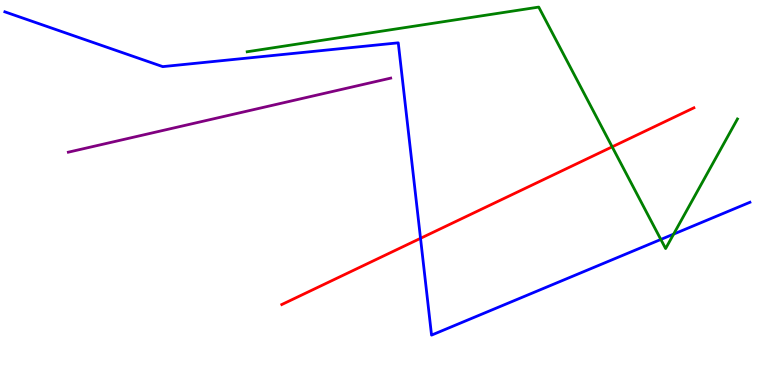[{'lines': ['blue', 'red'], 'intersections': [{'x': 5.43, 'y': 3.81}]}, {'lines': ['green', 'red'], 'intersections': [{'x': 7.9, 'y': 6.19}]}, {'lines': ['purple', 'red'], 'intersections': []}, {'lines': ['blue', 'green'], 'intersections': [{'x': 8.53, 'y': 3.78}, {'x': 8.69, 'y': 3.92}]}, {'lines': ['blue', 'purple'], 'intersections': []}, {'lines': ['green', 'purple'], 'intersections': []}]